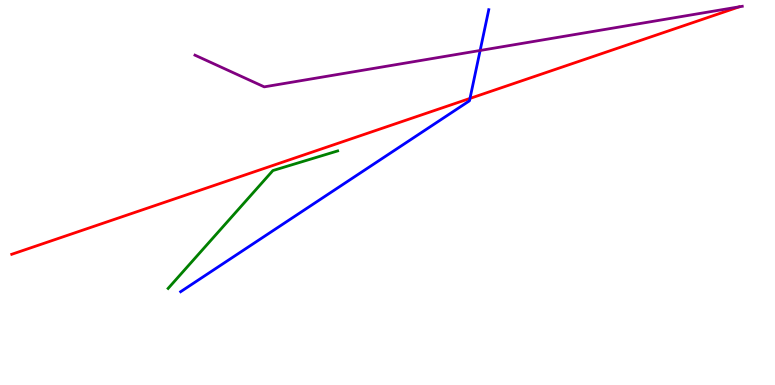[{'lines': ['blue', 'red'], 'intersections': [{'x': 6.06, 'y': 7.44}]}, {'lines': ['green', 'red'], 'intersections': []}, {'lines': ['purple', 'red'], 'intersections': []}, {'lines': ['blue', 'green'], 'intersections': []}, {'lines': ['blue', 'purple'], 'intersections': [{'x': 6.2, 'y': 8.69}]}, {'lines': ['green', 'purple'], 'intersections': []}]